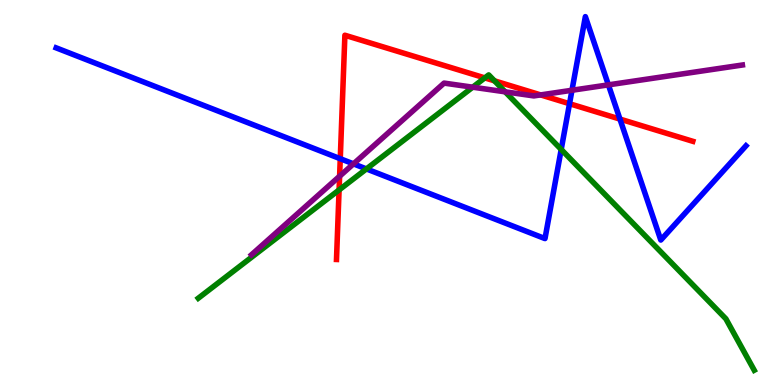[{'lines': ['blue', 'red'], 'intersections': [{'x': 4.39, 'y': 5.88}, {'x': 7.35, 'y': 7.31}, {'x': 8.0, 'y': 6.91}]}, {'lines': ['green', 'red'], 'intersections': [{'x': 4.38, 'y': 5.07}, {'x': 6.26, 'y': 7.98}, {'x': 6.38, 'y': 7.9}]}, {'lines': ['purple', 'red'], 'intersections': [{'x': 4.38, 'y': 5.42}, {'x': 6.98, 'y': 7.53}]}, {'lines': ['blue', 'green'], 'intersections': [{'x': 4.73, 'y': 5.61}, {'x': 7.24, 'y': 6.12}]}, {'lines': ['blue', 'purple'], 'intersections': [{'x': 4.56, 'y': 5.74}, {'x': 7.38, 'y': 7.66}, {'x': 7.85, 'y': 7.8}]}, {'lines': ['green', 'purple'], 'intersections': [{'x': 6.1, 'y': 7.74}, {'x': 6.52, 'y': 7.62}]}]